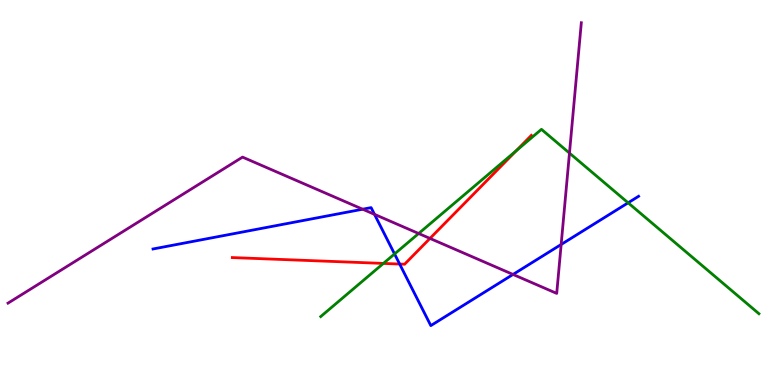[{'lines': ['blue', 'red'], 'intersections': [{'x': 5.16, 'y': 3.14}]}, {'lines': ['green', 'red'], 'intersections': [{'x': 4.95, 'y': 3.16}, {'x': 6.66, 'y': 6.09}]}, {'lines': ['purple', 'red'], 'intersections': [{'x': 5.55, 'y': 3.81}]}, {'lines': ['blue', 'green'], 'intersections': [{'x': 5.09, 'y': 3.4}, {'x': 8.1, 'y': 4.73}]}, {'lines': ['blue', 'purple'], 'intersections': [{'x': 4.68, 'y': 4.57}, {'x': 4.83, 'y': 4.43}, {'x': 6.62, 'y': 2.87}, {'x': 7.24, 'y': 3.65}]}, {'lines': ['green', 'purple'], 'intersections': [{'x': 5.4, 'y': 3.93}, {'x': 7.35, 'y': 6.02}]}]